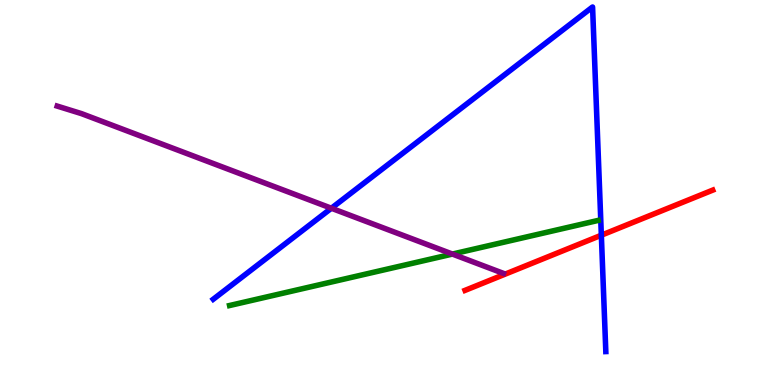[{'lines': ['blue', 'red'], 'intersections': [{'x': 7.76, 'y': 3.89}]}, {'lines': ['green', 'red'], 'intersections': []}, {'lines': ['purple', 'red'], 'intersections': []}, {'lines': ['blue', 'green'], 'intersections': []}, {'lines': ['blue', 'purple'], 'intersections': [{'x': 4.28, 'y': 4.59}]}, {'lines': ['green', 'purple'], 'intersections': [{'x': 5.84, 'y': 3.4}]}]